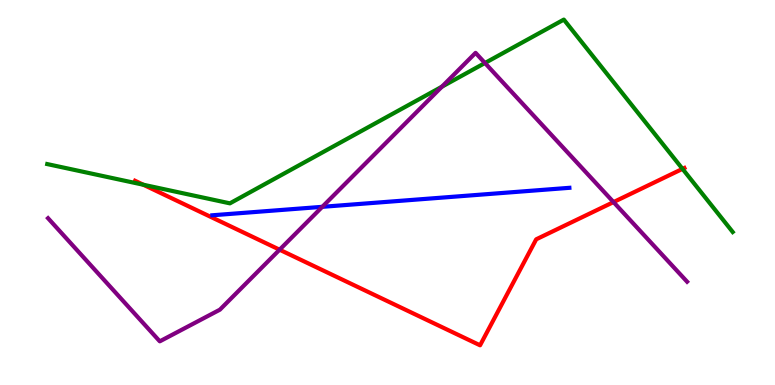[{'lines': ['blue', 'red'], 'intersections': []}, {'lines': ['green', 'red'], 'intersections': [{'x': 1.85, 'y': 5.2}, {'x': 8.81, 'y': 5.61}]}, {'lines': ['purple', 'red'], 'intersections': [{'x': 3.61, 'y': 3.51}, {'x': 7.92, 'y': 4.75}]}, {'lines': ['blue', 'green'], 'intersections': []}, {'lines': ['blue', 'purple'], 'intersections': [{'x': 4.16, 'y': 4.63}]}, {'lines': ['green', 'purple'], 'intersections': [{'x': 5.7, 'y': 7.75}, {'x': 6.26, 'y': 8.36}]}]